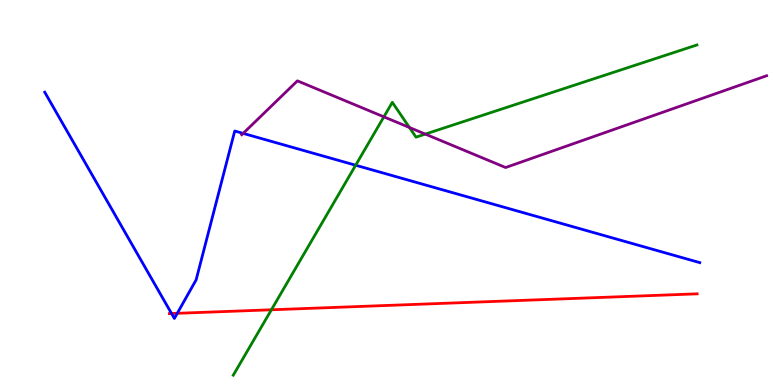[{'lines': ['blue', 'red'], 'intersections': [{'x': 2.21, 'y': 1.86}, {'x': 2.29, 'y': 1.86}]}, {'lines': ['green', 'red'], 'intersections': [{'x': 3.5, 'y': 1.95}]}, {'lines': ['purple', 'red'], 'intersections': []}, {'lines': ['blue', 'green'], 'intersections': [{'x': 4.59, 'y': 5.71}]}, {'lines': ['blue', 'purple'], 'intersections': [{'x': 3.14, 'y': 6.54}]}, {'lines': ['green', 'purple'], 'intersections': [{'x': 4.95, 'y': 6.97}, {'x': 5.28, 'y': 6.69}, {'x': 5.49, 'y': 6.52}]}]